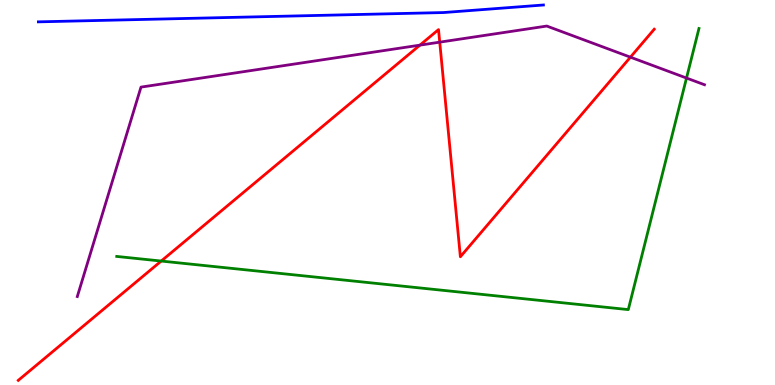[{'lines': ['blue', 'red'], 'intersections': []}, {'lines': ['green', 'red'], 'intersections': [{'x': 2.08, 'y': 3.22}]}, {'lines': ['purple', 'red'], 'intersections': [{'x': 5.42, 'y': 8.83}, {'x': 5.67, 'y': 8.9}, {'x': 8.13, 'y': 8.52}]}, {'lines': ['blue', 'green'], 'intersections': []}, {'lines': ['blue', 'purple'], 'intersections': []}, {'lines': ['green', 'purple'], 'intersections': [{'x': 8.86, 'y': 7.97}]}]